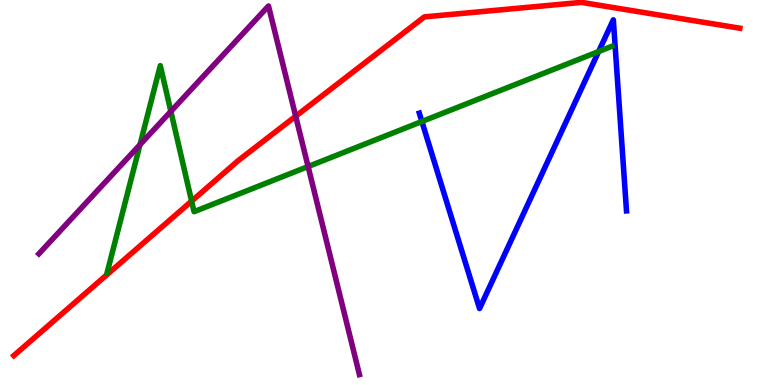[{'lines': ['blue', 'red'], 'intersections': []}, {'lines': ['green', 'red'], 'intersections': [{'x': 2.47, 'y': 4.78}]}, {'lines': ['purple', 'red'], 'intersections': [{'x': 3.82, 'y': 6.98}]}, {'lines': ['blue', 'green'], 'intersections': [{'x': 5.44, 'y': 6.84}, {'x': 7.72, 'y': 8.66}]}, {'lines': ['blue', 'purple'], 'intersections': []}, {'lines': ['green', 'purple'], 'intersections': [{'x': 1.81, 'y': 6.24}, {'x': 2.2, 'y': 7.11}, {'x': 3.98, 'y': 5.67}]}]